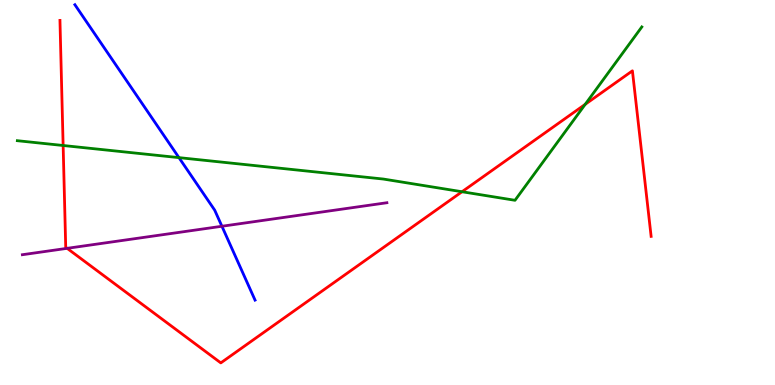[{'lines': ['blue', 'red'], 'intersections': []}, {'lines': ['green', 'red'], 'intersections': [{'x': 0.815, 'y': 6.22}, {'x': 5.96, 'y': 5.02}, {'x': 7.55, 'y': 7.29}]}, {'lines': ['purple', 'red'], 'intersections': [{'x': 0.866, 'y': 3.55}]}, {'lines': ['blue', 'green'], 'intersections': [{'x': 2.31, 'y': 5.91}]}, {'lines': ['blue', 'purple'], 'intersections': [{'x': 2.86, 'y': 4.12}]}, {'lines': ['green', 'purple'], 'intersections': []}]